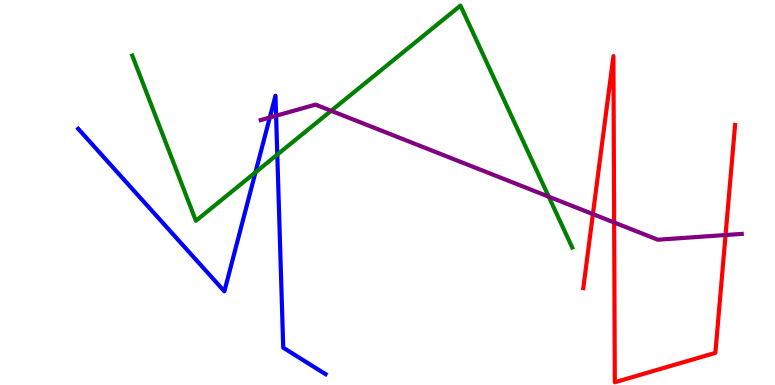[{'lines': ['blue', 'red'], 'intersections': []}, {'lines': ['green', 'red'], 'intersections': []}, {'lines': ['purple', 'red'], 'intersections': [{'x': 7.65, 'y': 4.44}, {'x': 7.92, 'y': 4.22}, {'x': 9.36, 'y': 3.9}]}, {'lines': ['blue', 'green'], 'intersections': [{'x': 3.3, 'y': 5.52}, {'x': 3.58, 'y': 5.98}]}, {'lines': ['blue', 'purple'], 'intersections': [{'x': 3.48, 'y': 6.95}, {'x': 3.56, 'y': 6.99}]}, {'lines': ['green', 'purple'], 'intersections': [{'x': 4.27, 'y': 7.12}, {'x': 7.08, 'y': 4.89}]}]